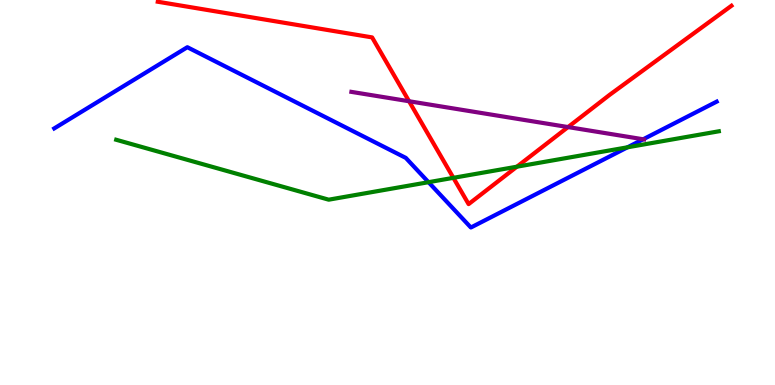[{'lines': ['blue', 'red'], 'intersections': []}, {'lines': ['green', 'red'], 'intersections': [{'x': 5.85, 'y': 5.38}, {'x': 6.67, 'y': 5.67}]}, {'lines': ['purple', 'red'], 'intersections': [{'x': 5.28, 'y': 7.37}, {'x': 7.33, 'y': 6.7}]}, {'lines': ['blue', 'green'], 'intersections': [{'x': 5.53, 'y': 5.27}, {'x': 8.1, 'y': 6.17}]}, {'lines': ['blue', 'purple'], 'intersections': [{'x': 8.3, 'y': 6.38}]}, {'lines': ['green', 'purple'], 'intersections': []}]